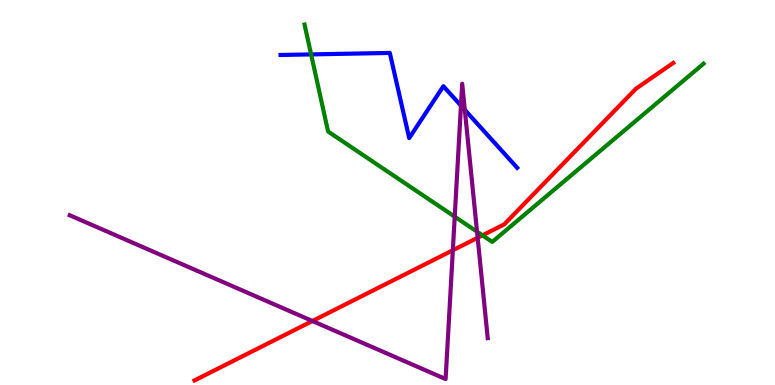[{'lines': ['blue', 'red'], 'intersections': []}, {'lines': ['green', 'red'], 'intersections': [{'x': 6.23, 'y': 3.89}]}, {'lines': ['purple', 'red'], 'intersections': [{'x': 4.03, 'y': 1.66}, {'x': 5.84, 'y': 3.5}, {'x': 6.16, 'y': 3.82}]}, {'lines': ['blue', 'green'], 'intersections': [{'x': 4.01, 'y': 8.59}]}, {'lines': ['blue', 'purple'], 'intersections': [{'x': 5.95, 'y': 7.26}, {'x': 6.0, 'y': 7.15}]}, {'lines': ['green', 'purple'], 'intersections': [{'x': 5.87, 'y': 4.37}, {'x': 6.16, 'y': 3.98}]}]